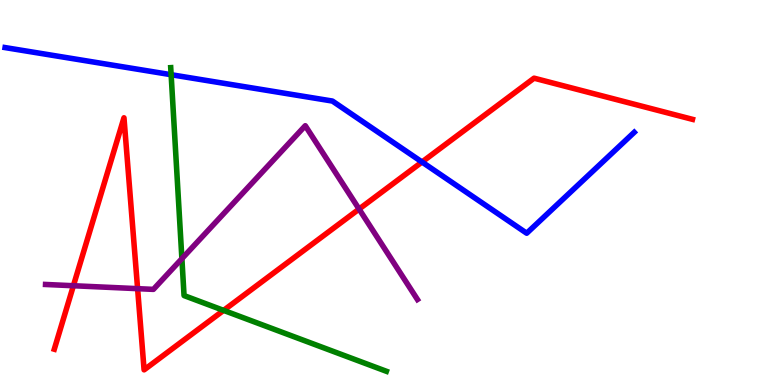[{'lines': ['blue', 'red'], 'intersections': [{'x': 5.45, 'y': 5.79}]}, {'lines': ['green', 'red'], 'intersections': [{'x': 2.89, 'y': 1.94}]}, {'lines': ['purple', 'red'], 'intersections': [{'x': 0.947, 'y': 2.58}, {'x': 1.78, 'y': 2.5}, {'x': 4.63, 'y': 4.57}]}, {'lines': ['blue', 'green'], 'intersections': [{'x': 2.21, 'y': 8.06}]}, {'lines': ['blue', 'purple'], 'intersections': []}, {'lines': ['green', 'purple'], 'intersections': [{'x': 2.35, 'y': 3.28}]}]